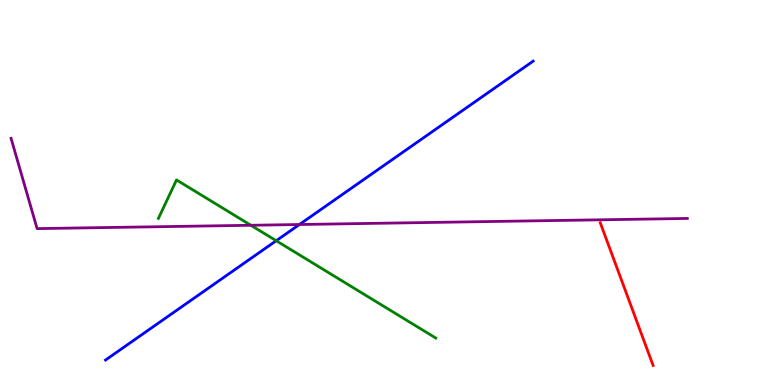[{'lines': ['blue', 'red'], 'intersections': []}, {'lines': ['green', 'red'], 'intersections': []}, {'lines': ['purple', 'red'], 'intersections': []}, {'lines': ['blue', 'green'], 'intersections': [{'x': 3.56, 'y': 3.75}]}, {'lines': ['blue', 'purple'], 'intersections': [{'x': 3.86, 'y': 4.17}]}, {'lines': ['green', 'purple'], 'intersections': [{'x': 3.24, 'y': 4.15}]}]